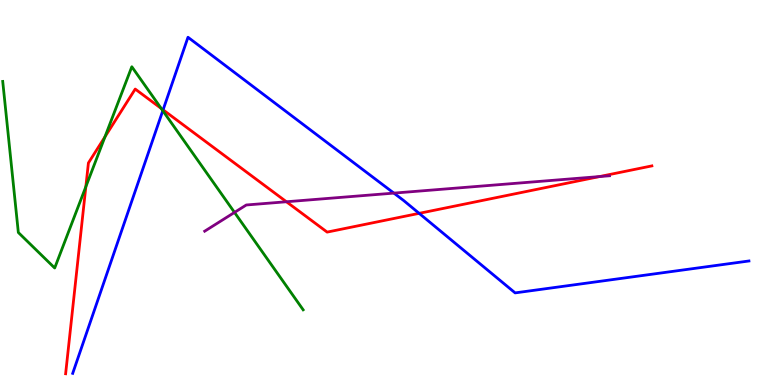[{'lines': ['blue', 'red'], 'intersections': [{'x': 2.1, 'y': 7.15}, {'x': 5.41, 'y': 4.46}]}, {'lines': ['green', 'red'], 'intersections': [{'x': 1.11, 'y': 5.15}, {'x': 1.35, 'y': 6.45}, {'x': 2.08, 'y': 7.18}]}, {'lines': ['purple', 'red'], 'intersections': [{'x': 3.7, 'y': 4.76}, {'x': 7.74, 'y': 5.41}]}, {'lines': ['blue', 'green'], 'intersections': [{'x': 2.1, 'y': 7.12}]}, {'lines': ['blue', 'purple'], 'intersections': [{'x': 5.08, 'y': 4.98}]}, {'lines': ['green', 'purple'], 'intersections': [{'x': 3.03, 'y': 4.48}]}]